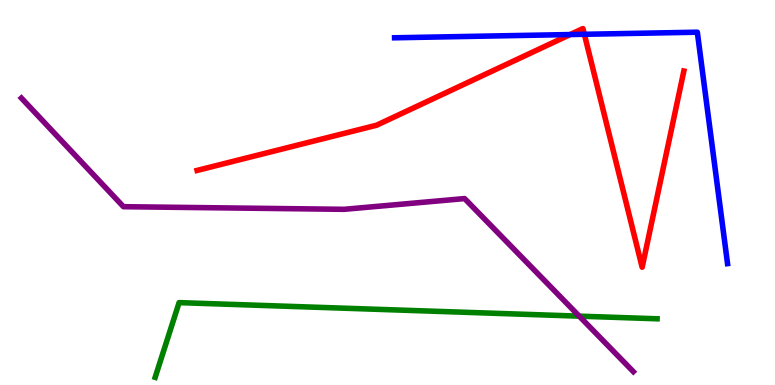[{'lines': ['blue', 'red'], 'intersections': [{'x': 7.36, 'y': 9.1}, {'x': 7.54, 'y': 9.11}]}, {'lines': ['green', 'red'], 'intersections': []}, {'lines': ['purple', 'red'], 'intersections': []}, {'lines': ['blue', 'green'], 'intersections': []}, {'lines': ['blue', 'purple'], 'intersections': []}, {'lines': ['green', 'purple'], 'intersections': [{'x': 7.47, 'y': 1.79}]}]